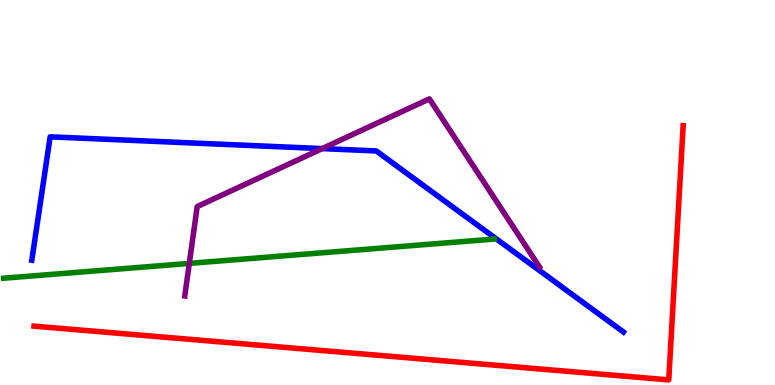[{'lines': ['blue', 'red'], 'intersections': []}, {'lines': ['green', 'red'], 'intersections': []}, {'lines': ['purple', 'red'], 'intersections': []}, {'lines': ['blue', 'green'], 'intersections': []}, {'lines': ['blue', 'purple'], 'intersections': [{'x': 4.16, 'y': 6.14}]}, {'lines': ['green', 'purple'], 'intersections': [{'x': 2.44, 'y': 3.16}]}]